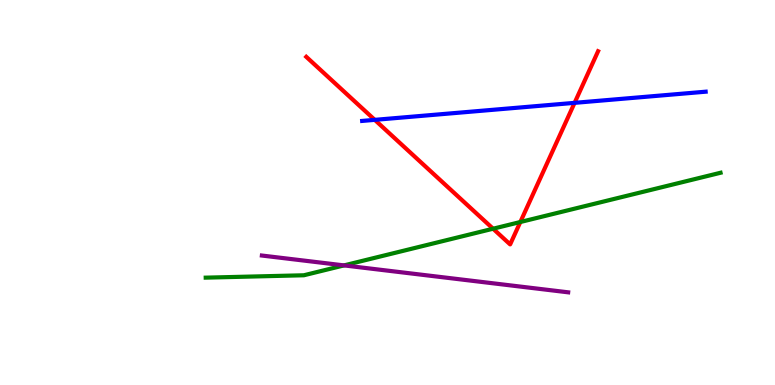[{'lines': ['blue', 'red'], 'intersections': [{'x': 4.84, 'y': 6.89}, {'x': 7.41, 'y': 7.33}]}, {'lines': ['green', 'red'], 'intersections': [{'x': 6.36, 'y': 4.06}, {'x': 6.71, 'y': 4.23}]}, {'lines': ['purple', 'red'], 'intersections': []}, {'lines': ['blue', 'green'], 'intersections': []}, {'lines': ['blue', 'purple'], 'intersections': []}, {'lines': ['green', 'purple'], 'intersections': [{'x': 4.44, 'y': 3.11}]}]